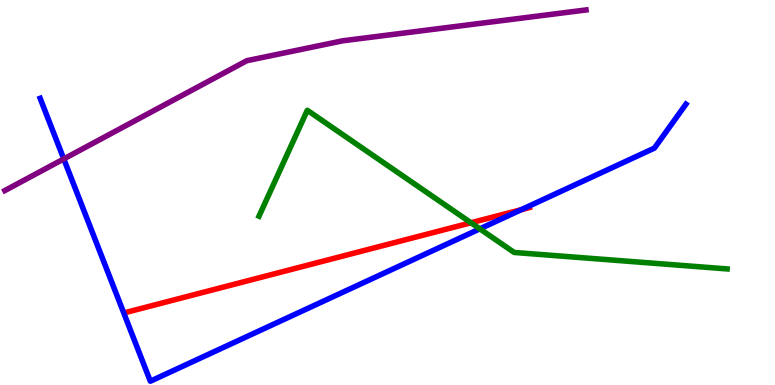[{'lines': ['blue', 'red'], 'intersections': [{'x': 6.73, 'y': 4.55}]}, {'lines': ['green', 'red'], 'intersections': [{'x': 6.08, 'y': 4.21}]}, {'lines': ['purple', 'red'], 'intersections': []}, {'lines': ['blue', 'green'], 'intersections': [{'x': 6.19, 'y': 4.06}]}, {'lines': ['blue', 'purple'], 'intersections': [{'x': 0.823, 'y': 5.87}]}, {'lines': ['green', 'purple'], 'intersections': []}]